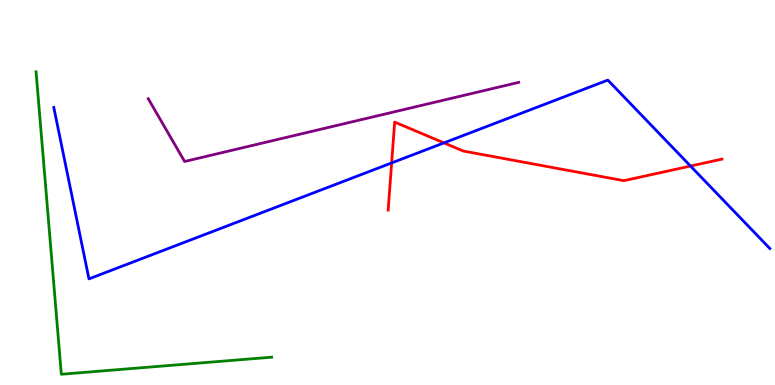[{'lines': ['blue', 'red'], 'intersections': [{'x': 5.05, 'y': 5.77}, {'x': 5.73, 'y': 6.29}, {'x': 8.91, 'y': 5.69}]}, {'lines': ['green', 'red'], 'intersections': []}, {'lines': ['purple', 'red'], 'intersections': []}, {'lines': ['blue', 'green'], 'intersections': []}, {'lines': ['blue', 'purple'], 'intersections': []}, {'lines': ['green', 'purple'], 'intersections': []}]